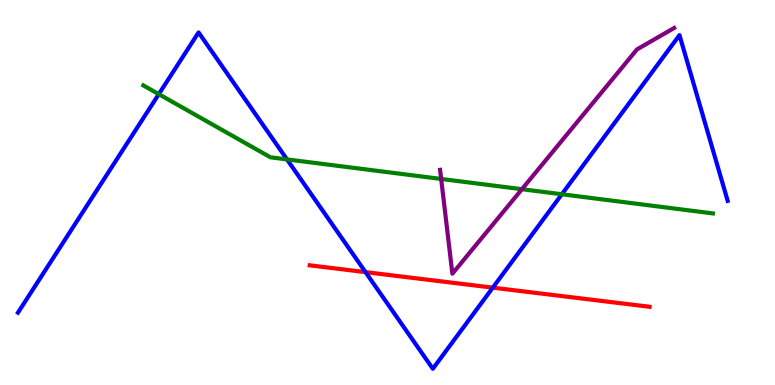[{'lines': ['blue', 'red'], 'intersections': [{'x': 4.72, 'y': 2.93}, {'x': 6.36, 'y': 2.53}]}, {'lines': ['green', 'red'], 'intersections': []}, {'lines': ['purple', 'red'], 'intersections': []}, {'lines': ['blue', 'green'], 'intersections': [{'x': 2.05, 'y': 7.55}, {'x': 3.7, 'y': 5.86}, {'x': 7.25, 'y': 4.95}]}, {'lines': ['blue', 'purple'], 'intersections': []}, {'lines': ['green', 'purple'], 'intersections': [{'x': 5.69, 'y': 5.35}, {'x': 6.73, 'y': 5.09}]}]